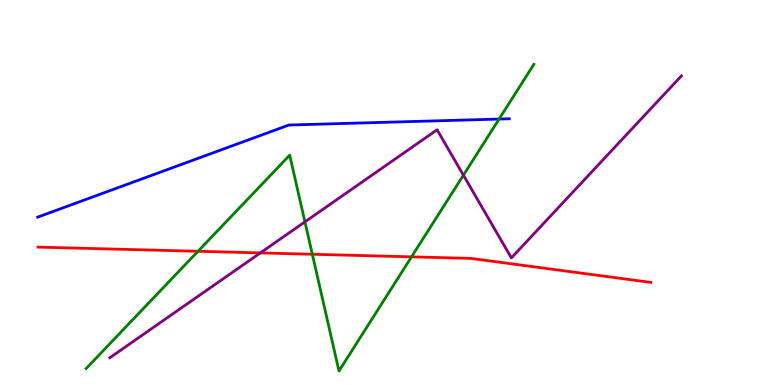[{'lines': ['blue', 'red'], 'intersections': []}, {'lines': ['green', 'red'], 'intersections': [{'x': 2.55, 'y': 3.47}, {'x': 4.03, 'y': 3.4}, {'x': 5.31, 'y': 3.33}]}, {'lines': ['purple', 'red'], 'intersections': [{'x': 3.36, 'y': 3.43}]}, {'lines': ['blue', 'green'], 'intersections': [{'x': 6.44, 'y': 6.91}]}, {'lines': ['blue', 'purple'], 'intersections': []}, {'lines': ['green', 'purple'], 'intersections': [{'x': 3.93, 'y': 4.24}, {'x': 5.98, 'y': 5.45}]}]